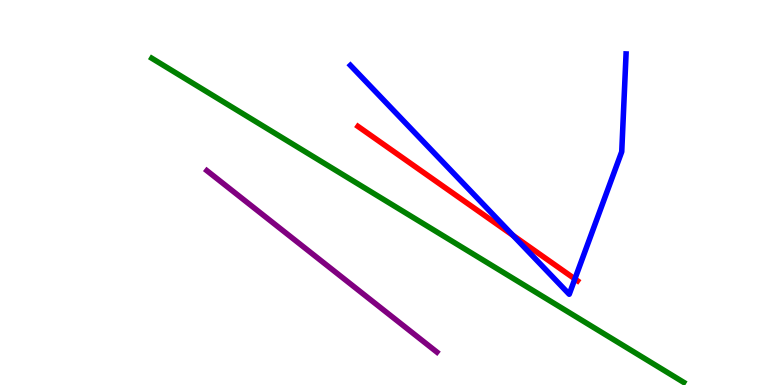[{'lines': ['blue', 'red'], 'intersections': [{'x': 6.62, 'y': 3.89}, {'x': 7.42, 'y': 2.75}]}, {'lines': ['green', 'red'], 'intersections': []}, {'lines': ['purple', 'red'], 'intersections': []}, {'lines': ['blue', 'green'], 'intersections': []}, {'lines': ['blue', 'purple'], 'intersections': []}, {'lines': ['green', 'purple'], 'intersections': []}]